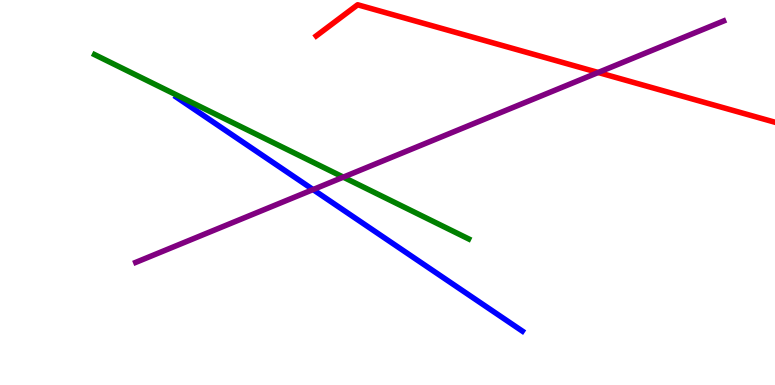[{'lines': ['blue', 'red'], 'intersections': []}, {'lines': ['green', 'red'], 'intersections': []}, {'lines': ['purple', 'red'], 'intersections': [{'x': 7.72, 'y': 8.12}]}, {'lines': ['blue', 'green'], 'intersections': []}, {'lines': ['blue', 'purple'], 'intersections': [{'x': 4.04, 'y': 5.08}]}, {'lines': ['green', 'purple'], 'intersections': [{'x': 4.43, 'y': 5.4}]}]